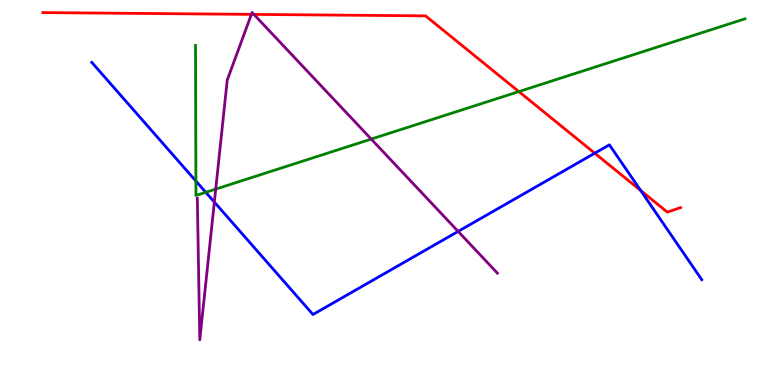[{'lines': ['blue', 'red'], 'intersections': [{'x': 7.67, 'y': 6.02}, {'x': 8.27, 'y': 5.05}]}, {'lines': ['green', 'red'], 'intersections': [{'x': 6.69, 'y': 7.62}]}, {'lines': ['purple', 'red'], 'intersections': [{'x': 3.24, 'y': 9.63}, {'x': 3.28, 'y': 9.63}]}, {'lines': ['blue', 'green'], 'intersections': [{'x': 2.53, 'y': 5.3}, {'x': 2.66, 'y': 5.0}]}, {'lines': ['blue', 'purple'], 'intersections': [{'x': 2.77, 'y': 4.75}, {'x': 5.91, 'y': 3.99}]}, {'lines': ['green', 'purple'], 'intersections': [{'x': 2.78, 'y': 5.09}, {'x': 4.79, 'y': 6.39}]}]